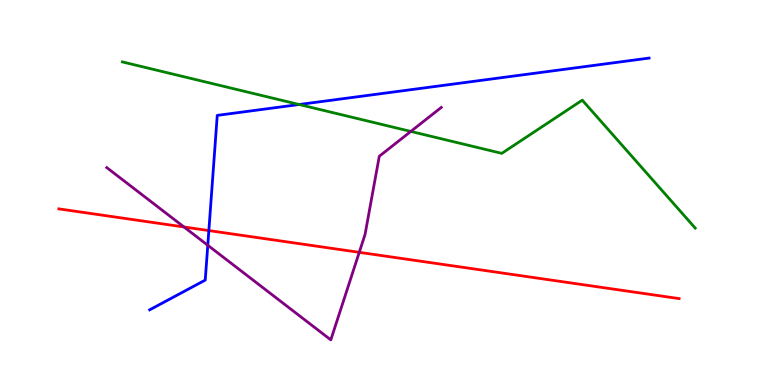[{'lines': ['blue', 'red'], 'intersections': [{'x': 2.69, 'y': 4.01}]}, {'lines': ['green', 'red'], 'intersections': []}, {'lines': ['purple', 'red'], 'intersections': [{'x': 2.37, 'y': 4.1}, {'x': 4.64, 'y': 3.45}]}, {'lines': ['blue', 'green'], 'intersections': [{'x': 3.86, 'y': 7.29}]}, {'lines': ['blue', 'purple'], 'intersections': [{'x': 2.68, 'y': 3.63}]}, {'lines': ['green', 'purple'], 'intersections': [{'x': 5.3, 'y': 6.59}]}]